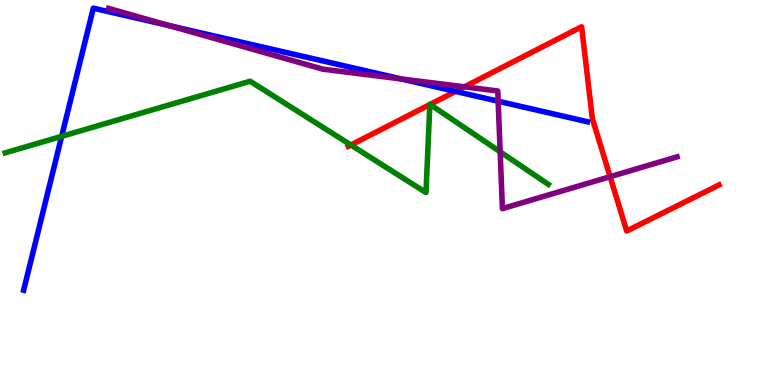[{'lines': ['blue', 'red'], 'intersections': [{'x': 5.88, 'y': 7.63}]}, {'lines': ['green', 'red'], 'intersections': [{'x': 4.53, 'y': 6.23}, {'x': 5.55, 'y': 7.28}, {'x': 5.55, 'y': 7.29}]}, {'lines': ['purple', 'red'], 'intersections': [{'x': 5.99, 'y': 7.75}, {'x': 7.87, 'y': 5.41}]}, {'lines': ['blue', 'green'], 'intersections': [{'x': 0.796, 'y': 6.46}]}, {'lines': ['blue', 'purple'], 'intersections': [{'x': 2.19, 'y': 9.33}, {'x': 5.18, 'y': 7.95}, {'x': 6.43, 'y': 7.37}]}, {'lines': ['green', 'purple'], 'intersections': [{'x': 6.45, 'y': 6.06}]}]